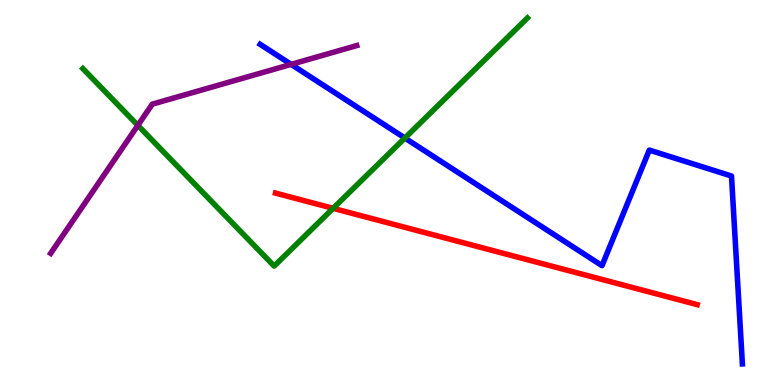[{'lines': ['blue', 'red'], 'intersections': []}, {'lines': ['green', 'red'], 'intersections': [{'x': 4.3, 'y': 4.59}]}, {'lines': ['purple', 'red'], 'intersections': []}, {'lines': ['blue', 'green'], 'intersections': [{'x': 5.22, 'y': 6.41}]}, {'lines': ['blue', 'purple'], 'intersections': [{'x': 3.76, 'y': 8.33}]}, {'lines': ['green', 'purple'], 'intersections': [{'x': 1.78, 'y': 6.74}]}]